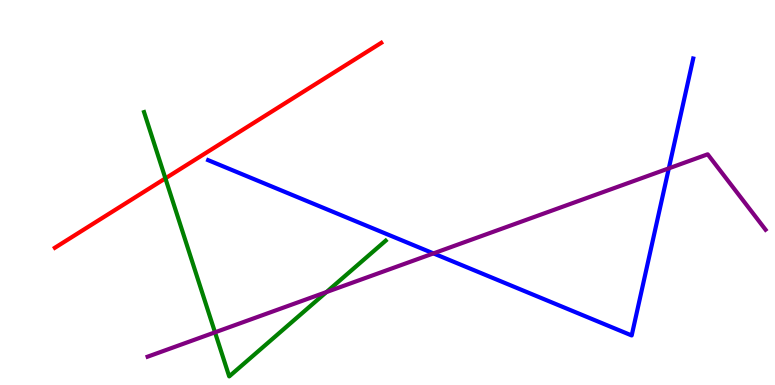[{'lines': ['blue', 'red'], 'intersections': []}, {'lines': ['green', 'red'], 'intersections': [{'x': 2.13, 'y': 5.37}]}, {'lines': ['purple', 'red'], 'intersections': []}, {'lines': ['blue', 'green'], 'intersections': []}, {'lines': ['blue', 'purple'], 'intersections': [{'x': 5.59, 'y': 3.42}, {'x': 8.63, 'y': 5.63}]}, {'lines': ['green', 'purple'], 'intersections': [{'x': 2.77, 'y': 1.37}, {'x': 4.21, 'y': 2.41}]}]